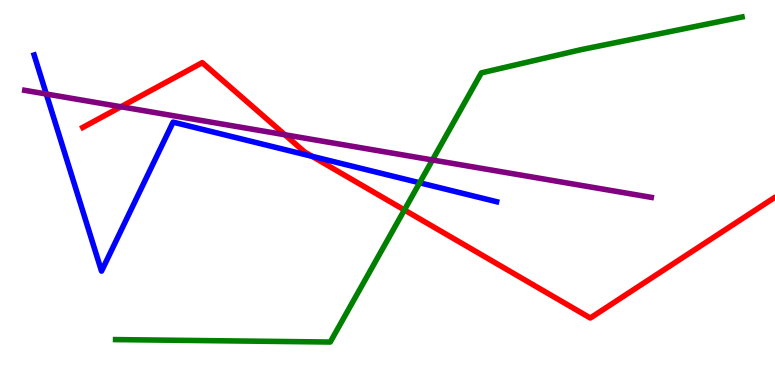[{'lines': ['blue', 'red'], 'intersections': [{'x': 4.03, 'y': 5.94}]}, {'lines': ['green', 'red'], 'intersections': [{'x': 5.22, 'y': 4.55}]}, {'lines': ['purple', 'red'], 'intersections': [{'x': 1.56, 'y': 7.23}, {'x': 3.68, 'y': 6.5}]}, {'lines': ['blue', 'green'], 'intersections': [{'x': 5.41, 'y': 5.25}]}, {'lines': ['blue', 'purple'], 'intersections': [{'x': 0.598, 'y': 7.56}]}, {'lines': ['green', 'purple'], 'intersections': [{'x': 5.58, 'y': 5.84}]}]